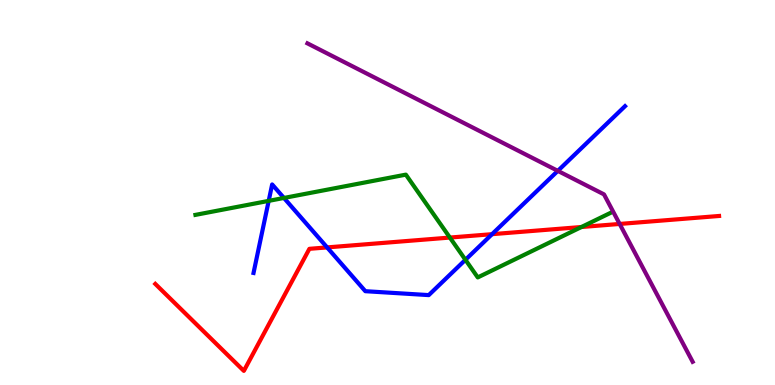[{'lines': ['blue', 'red'], 'intersections': [{'x': 4.22, 'y': 3.57}, {'x': 6.35, 'y': 3.92}]}, {'lines': ['green', 'red'], 'intersections': [{'x': 5.8, 'y': 3.83}, {'x': 7.5, 'y': 4.1}]}, {'lines': ['purple', 'red'], 'intersections': [{'x': 8.0, 'y': 4.18}]}, {'lines': ['blue', 'green'], 'intersections': [{'x': 3.47, 'y': 4.78}, {'x': 3.66, 'y': 4.86}, {'x': 6.01, 'y': 3.25}]}, {'lines': ['blue', 'purple'], 'intersections': [{'x': 7.2, 'y': 5.56}]}, {'lines': ['green', 'purple'], 'intersections': []}]